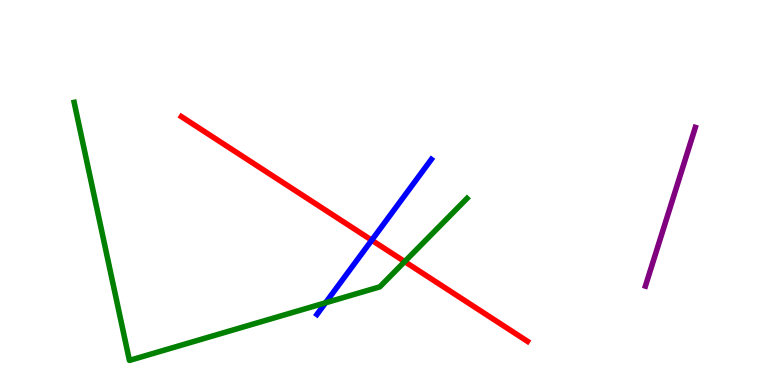[{'lines': ['blue', 'red'], 'intersections': [{'x': 4.8, 'y': 3.76}]}, {'lines': ['green', 'red'], 'intersections': [{'x': 5.22, 'y': 3.21}]}, {'lines': ['purple', 'red'], 'intersections': []}, {'lines': ['blue', 'green'], 'intersections': [{'x': 4.2, 'y': 2.14}]}, {'lines': ['blue', 'purple'], 'intersections': []}, {'lines': ['green', 'purple'], 'intersections': []}]